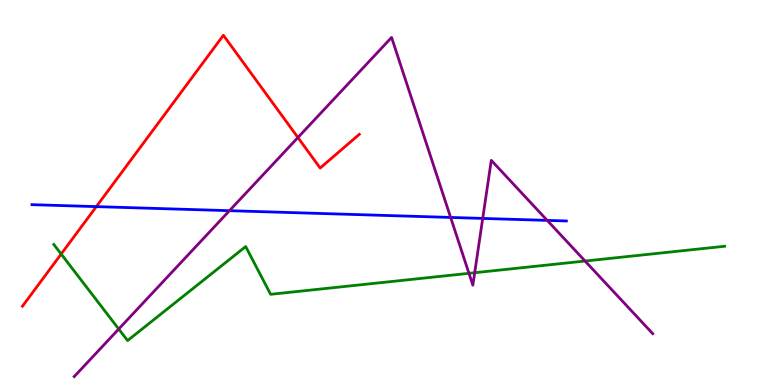[{'lines': ['blue', 'red'], 'intersections': [{'x': 1.24, 'y': 4.63}]}, {'lines': ['green', 'red'], 'intersections': [{'x': 0.789, 'y': 3.4}]}, {'lines': ['purple', 'red'], 'intersections': [{'x': 3.84, 'y': 6.43}]}, {'lines': ['blue', 'green'], 'intersections': []}, {'lines': ['blue', 'purple'], 'intersections': [{'x': 2.96, 'y': 4.53}, {'x': 5.81, 'y': 4.35}, {'x': 6.23, 'y': 4.33}, {'x': 7.06, 'y': 4.28}]}, {'lines': ['green', 'purple'], 'intersections': [{'x': 1.53, 'y': 1.45}, {'x': 6.05, 'y': 2.9}, {'x': 6.13, 'y': 2.92}, {'x': 7.55, 'y': 3.22}]}]